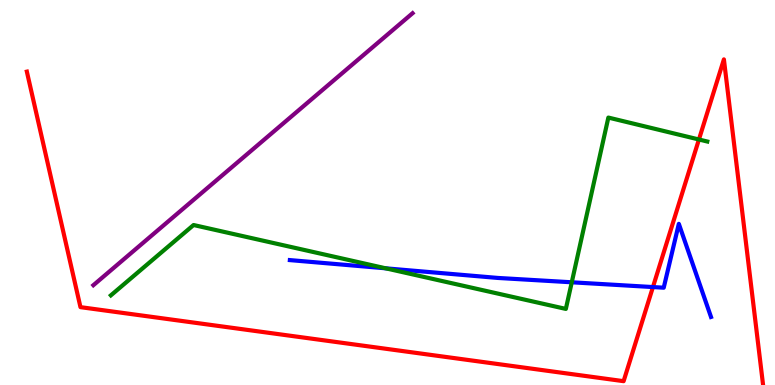[{'lines': ['blue', 'red'], 'intersections': [{'x': 8.43, 'y': 2.54}]}, {'lines': ['green', 'red'], 'intersections': [{'x': 9.02, 'y': 6.38}]}, {'lines': ['purple', 'red'], 'intersections': []}, {'lines': ['blue', 'green'], 'intersections': [{'x': 4.98, 'y': 3.03}, {'x': 7.38, 'y': 2.67}]}, {'lines': ['blue', 'purple'], 'intersections': []}, {'lines': ['green', 'purple'], 'intersections': []}]